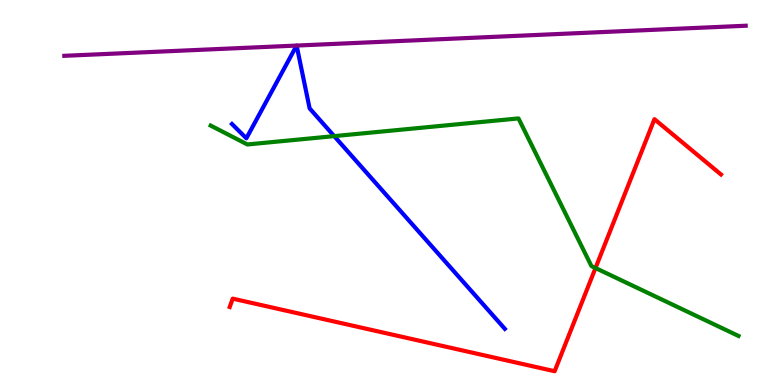[{'lines': ['blue', 'red'], 'intersections': []}, {'lines': ['green', 'red'], 'intersections': [{'x': 7.68, 'y': 3.04}]}, {'lines': ['purple', 'red'], 'intersections': []}, {'lines': ['blue', 'green'], 'intersections': [{'x': 4.31, 'y': 6.46}]}, {'lines': ['blue', 'purple'], 'intersections': [{'x': 3.83, 'y': 8.82}, {'x': 3.83, 'y': 8.82}]}, {'lines': ['green', 'purple'], 'intersections': []}]